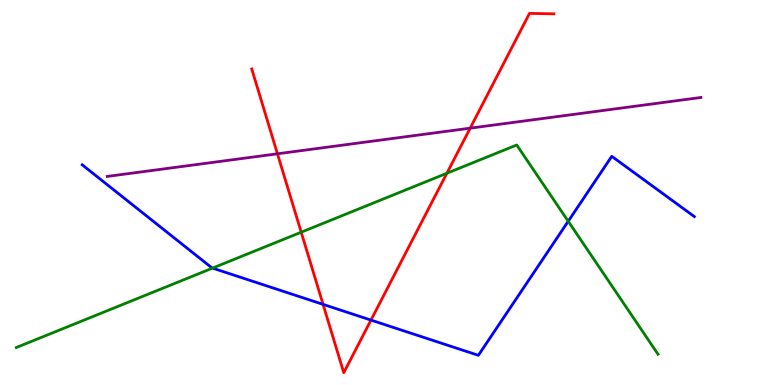[{'lines': ['blue', 'red'], 'intersections': [{'x': 4.17, 'y': 2.09}, {'x': 4.79, 'y': 1.69}]}, {'lines': ['green', 'red'], 'intersections': [{'x': 3.89, 'y': 3.97}, {'x': 5.77, 'y': 5.5}]}, {'lines': ['purple', 'red'], 'intersections': [{'x': 3.58, 'y': 6.01}, {'x': 6.07, 'y': 6.67}]}, {'lines': ['blue', 'green'], 'intersections': [{'x': 2.74, 'y': 3.04}, {'x': 7.33, 'y': 4.25}]}, {'lines': ['blue', 'purple'], 'intersections': []}, {'lines': ['green', 'purple'], 'intersections': []}]